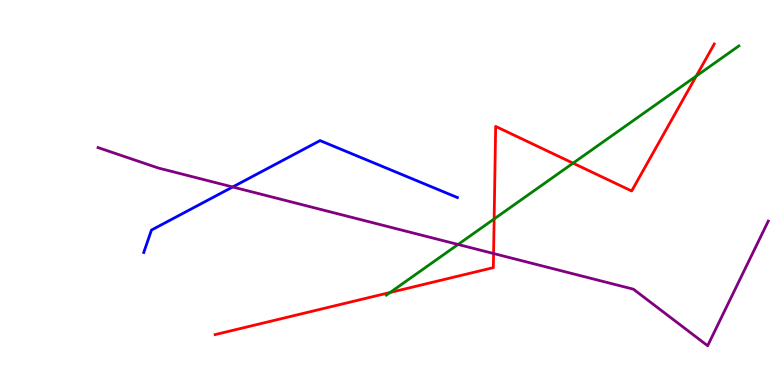[{'lines': ['blue', 'red'], 'intersections': []}, {'lines': ['green', 'red'], 'intersections': [{'x': 5.03, 'y': 2.4}, {'x': 6.38, 'y': 4.31}, {'x': 7.39, 'y': 5.76}, {'x': 8.98, 'y': 8.02}]}, {'lines': ['purple', 'red'], 'intersections': [{'x': 6.37, 'y': 3.41}]}, {'lines': ['blue', 'green'], 'intersections': []}, {'lines': ['blue', 'purple'], 'intersections': [{'x': 3.0, 'y': 5.14}]}, {'lines': ['green', 'purple'], 'intersections': [{'x': 5.91, 'y': 3.65}]}]